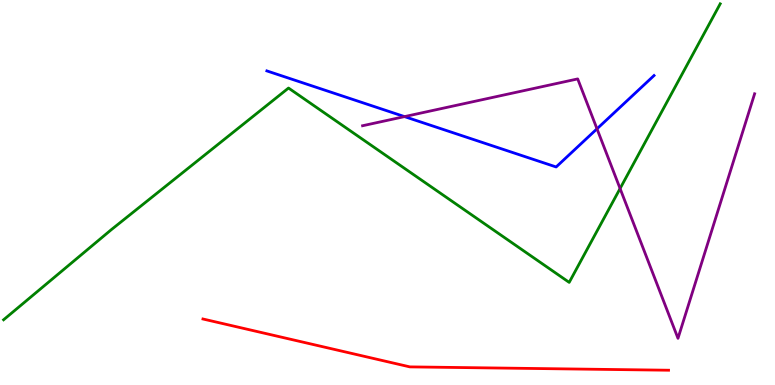[{'lines': ['blue', 'red'], 'intersections': []}, {'lines': ['green', 'red'], 'intersections': []}, {'lines': ['purple', 'red'], 'intersections': []}, {'lines': ['blue', 'green'], 'intersections': []}, {'lines': ['blue', 'purple'], 'intersections': [{'x': 5.22, 'y': 6.97}, {'x': 7.7, 'y': 6.65}]}, {'lines': ['green', 'purple'], 'intersections': [{'x': 8.0, 'y': 5.1}]}]